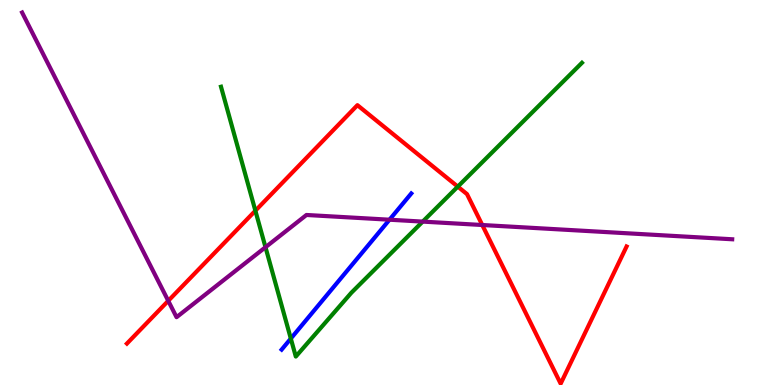[{'lines': ['blue', 'red'], 'intersections': []}, {'lines': ['green', 'red'], 'intersections': [{'x': 3.3, 'y': 4.53}, {'x': 5.91, 'y': 5.15}]}, {'lines': ['purple', 'red'], 'intersections': [{'x': 2.17, 'y': 2.19}, {'x': 6.22, 'y': 4.16}]}, {'lines': ['blue', 'green'], 'intersections': [{'x': 3.75, 'y': 1.21}]}, {'lines': ['blue', 'purple'], 'intersections': [{'x': 5.03, 'y': 4.29}]}, {'lines': ['green', 'purple'], 'intersections': [{'x': 3.43, 'y': 3.58}, {'x': 5.45, 'y': 4.24}]}]